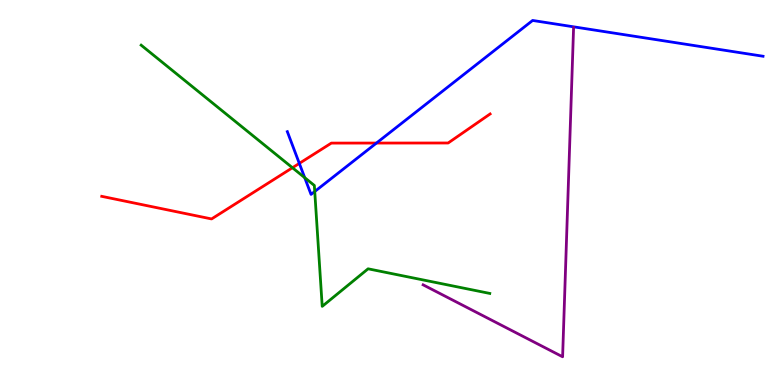[{'lines': ['blue', 'red'], 'intersections': [{'x': 3.86, 'y': 5.76}, {'x': 4.86, 'y': 6.28}]}, {'lines': ['green', 'red'], 'intersections': [{'x': 3.77, 'y': 5.64}]}, {'lines': ['purple', 'red'], 'intersections': []}, {'lines': ['blue', 'green'], 'intersections': [{'x': 3.93, 'y': 5.39}, {'x': 4.06, 'y': 5.03}]}, {'lines': ['blue', 'purple'], 'intersections': []}, {'lines': ['green', 'purple'], 'intersections': []}]